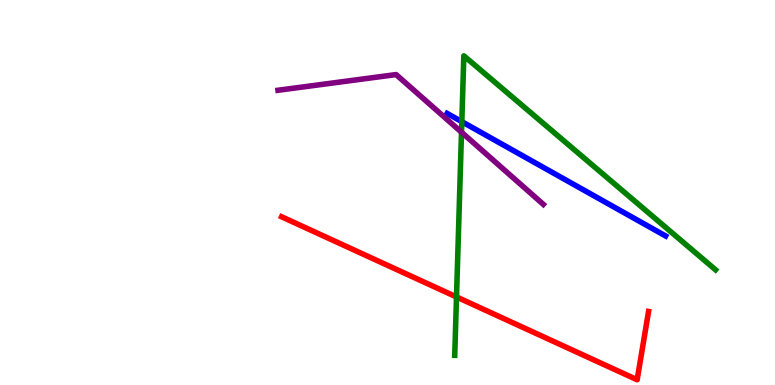[{'lines': ['blue', 'red'], 'intersections': []}, {'lines': ['green', 'red'], 'intersections': [{'x': 5.89, 'y': 2.29}]}, {'lines': ['purple', 'red'], 'intersections': []}, {'lines': ['blue', 'green'], 'intersections': [{'x': 5.96, 'y': 6.84}]}, {'lines': ['blue', 'purple'], 'intersections': []}, {'lines': ['green', 'purple'], 'intersections': [{'x': 5.95, 'y': 6.57}]}]